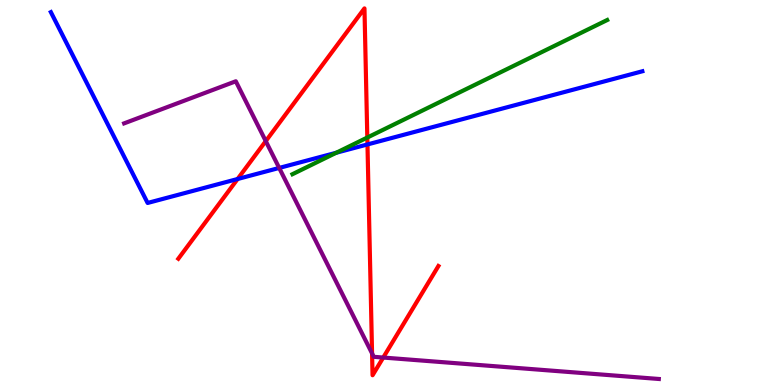[{'lines': ['blue', 'red'], 'intersections': [{'x': 3.07, 'y': 5.35}, {'x': 4.74, 'y': 6.25}]}, {'lines': ['green', 'red'], 'intersections': [{'x': 4.74, 'y': 6.43}]}, {'lines': ['purple', 'red'], 'intersections': [{'x': 3.43, 'y': 6.33}, {'x': 4.8, 'y': 0.82}, {'x': 4.94, 'y': 0.713}]}, {'lines': ['blue', 'green'], 'intersections': [{'x': 4.34, 'y': 6.03}]}, {'lines': ['blue', 'purple'], 'intersections': [{'x': 3.6, 'y': 5.64}]}, {'lines': ['green', 'purple'], 'intersections': []}]